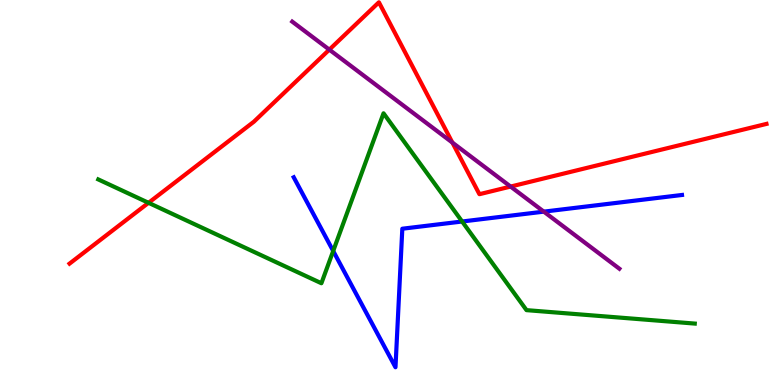[{'lines': ['blue', 'red'], 'intersections': []}, {'lines': ['green', 'red'], 'intersections': [{'x': 1.92, 'y': 4.73}]}, {'lines': ['purple', 'red'], 'intersections': [{'x': 4.25, 'y': 8.71}, {'x': 5.84, 'y': 6.3}, {'x': 6.59, 'y': 5.15}]}, {'lines': ['blue', 'green'], 'intersections': [{'x': 4.3, 'y': 3.48}, {'x': 5.96, 'y': 4.25}]}, {'lines': ['blue', 'purple'], 'intersections': [{'x': 7.02, 'y': 4.5}]}, {'lines': ['green', 'purple'], 'intersections': []}]